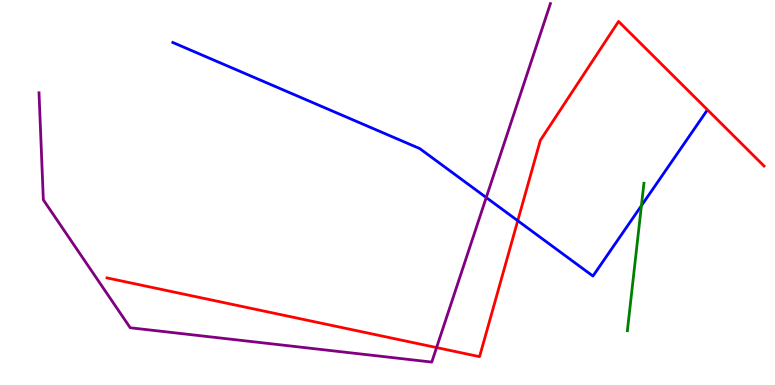[{'lines': ['blue', 'red'], 'intersections': [{'x': 6.68, 'y': 4.27}]}, {'lines': ['green', 'red'], 'intersections': []}, {'lines': ['purple', 'red'], 'intersections': [{'x': 5.63, 'y': 0.972}]}, {'lines': ['blue', 'green'], 'intersections': [{'x': 8.28, 'y': 4.66}]}, {'lines': ['blue', 'purple'], 'intersections': [{'x': 6.27, 'y': 4.87}]}, {'lines': ['green', 'purple'], 'intersections': []}]